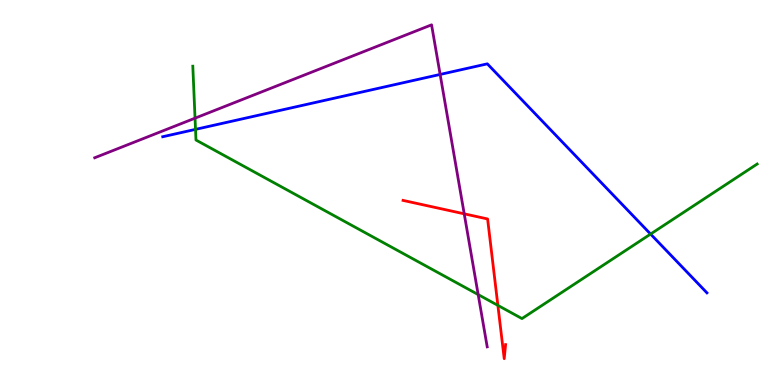[{'lines': ['blue', 'red'], 'intersections': []}, {'lines': ['green', 'red'], 'intersections': [{'x': 6.42, 'y': 2.07}]}, {'lines': ['purple', 'red'], 'intersections': [{'x': 5.99, 'y': 4.45}]}, {'lines': ['blue', 'green'], 'intersections': [{'x': 2.52, 'y': 6.64}, {'x': 8.39, 'y': 3.92}]}, {'lines': ['blue', 'purple'], 'intersections': [{'x': 5.68, 'y': 8.07}]}, {'lines': ['green', 'purple'], 'intersections': [{'x': 2.52, 'y': 6.93}, {'x': 6.17, 'y': 2.35}]}]